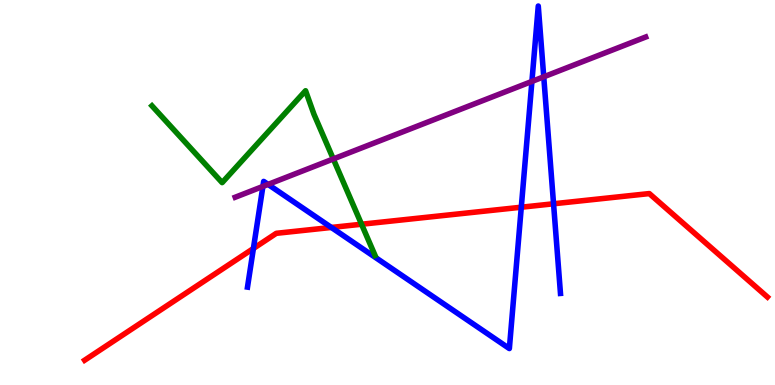[{'lines': ['blue', 'red'], 'intersections': [{'x': 3.27, 'y': 3.55}, {'x': 4.28, 'y': 4.09}, {'x': 6.73, 'y': 4.62}, {'x': 7.14, 'y': 4.71}]}, {'lines': ['green', 'red'], 'intersections': [{'x': 4.67, 'y': 4.18}]}, {'lines': ['purple', 'red'], 'intersections': []}, {'lines': ['blue', 'green'], 'intersections': []}, {'lines': ['blue', 'purple'], 'intersections': [{'x': 3.39, 'y': 5.16}, {'x': 3.46, 'y': 5.21}, {'x': 6.86, 'y': 7.89}, {'x': 7.02, 'y': 8.0}]}, {'lines': ['green', 'purple'], 'intersections': [{'x': 4.3, 'y': 5.87}]}]